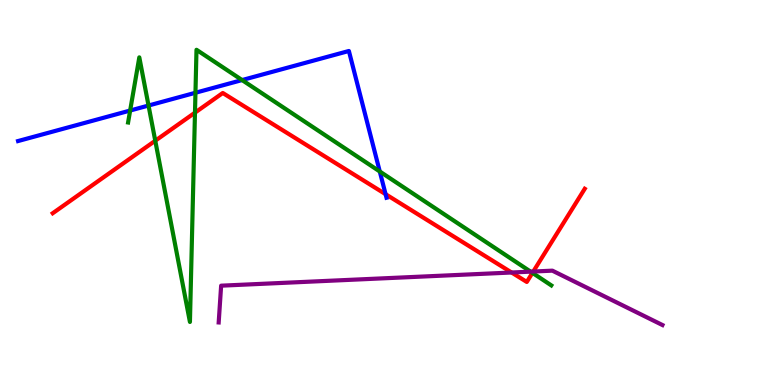[{'lines': ['blue', 'red'], 'intersections': [{'x': 4.98, 'y': 4.96}]}, {'lines': ['green', 'red'], 'intersections': [{'x': 2.0, 'y': 6.34}, {'x': 2.52, 'y': 7.07}, {'x': 6.87, 'y': 2.91}]}, {'lines': ['purple', 'red'], 'intersections': [{'x': 6.6, 'y': 2.92}, {'x': 6.88, 'y': 2.95}]}, {'lines': ['blue', 'green'], 'intersections': [{'x': 1.68, 'y': 7.13}, {'x': 1.92, 'y': 7.26}, {'x': 2.52, 'y': 7.59}, {'x': 3.12, 'y': 7.92}, {'x': 4.9, 'y': 5.55}]}, {'lines': ['blue', 'purple'], 'intersections': []}, {'lines': ['green', 'purple'], 'intersections': [{'x': 6.85, 'y': 2.94}]}]